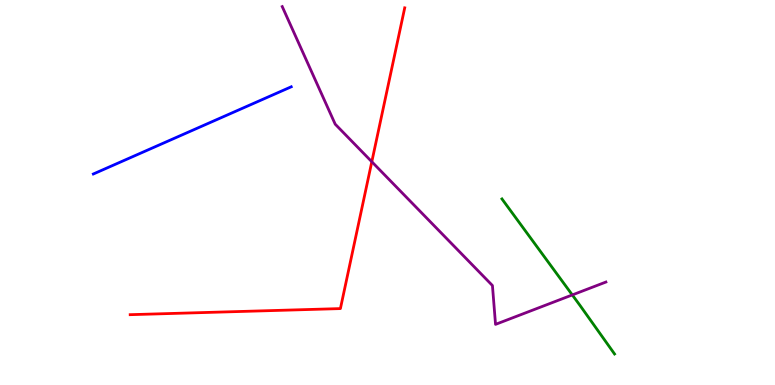[{'lines': ['blue', 'red'], 'intersections': []}, {'lines': ['green', 'red'], 'intersections': []}, {'lines': ['purple', 'red'], 'intersections': [{'x': 4.8, 'y': 5.8}]}, {'lines': ['blue', 'green'], 'intersections': []}, {'lines': ['blue', 'purple'], 'intersections': []}, {'lines': ['green', 'purple'], 'intersections': [{'x': 7.38, 'y': 2.34}]}]